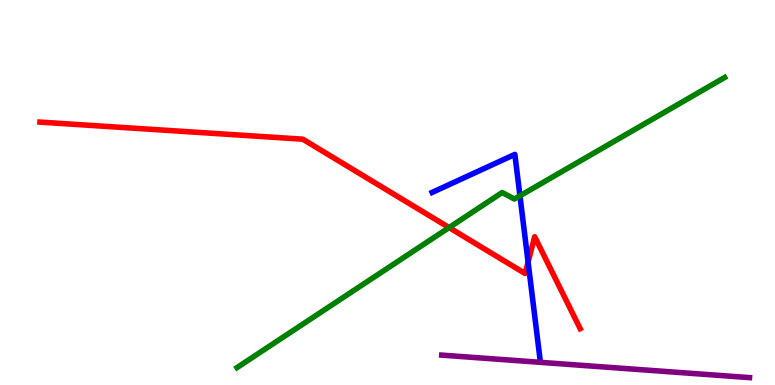[{'lines': ['blue', 'red'], 'intersections': [{'x': 6.81, 'y': 3.19}]}, {'lines': ['green', 'red'], 'intersections': [{'x': 5.79, 'y': 4.09}]}, {'lines': ['purple', 'red'], 'intersections': []}, {'lines': ['blue', 'green'], 'intersections': [{'x': 6.71, 'y': 4.91}]}, {'lines': ['blue', 'purple'], 'intersections': []}, {'lines': ['green', 'purple'], 'intersections': []}]